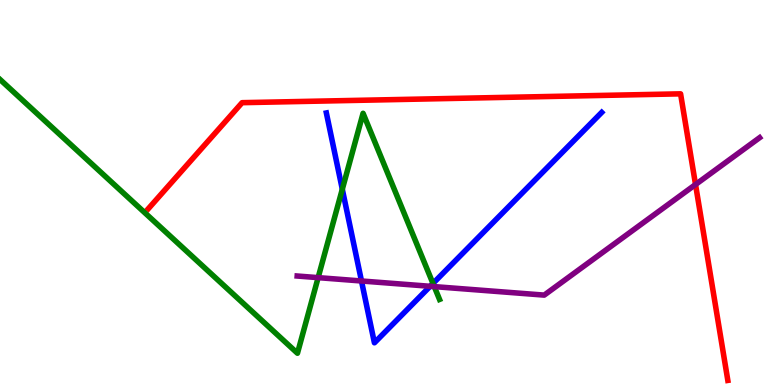[{'lines': ['blue', 'red'], 'intersections': []}, {'lines': ['green', 'red'], 'intersections': []}, {'lines': ['purple', 'red'], 'intersections': [{'x': 8.97, 'y': 5.21}]}, {'lines': ['blue', 'green'], 'intersections': [{'x': 4.42, 'y': 5.09}, {'x': 5.59, 'y': 2.64}]}, {'lines': ['blue', 'purple'], 'intersections': [{'x': 4.66, 'y': 2.7}, {'x': 5.55, 'y': 2.56}]}, {'lines': ['green', 'purple'], 'intersections': [{'x': 4.11, 'y': 2.79}, {'x': 5.6, 'y': 2.56}]}]